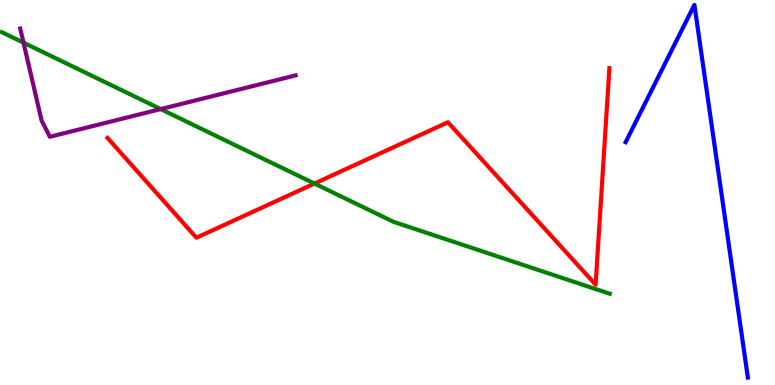[{'lines': ['blue', 'red'], 'intersections': []}, {'lines': ['green', 'red'], 'intersections': [{'x': 4.06, 'y': 5.23}]}, {'lines': ['purple', 'red'], 'intersections': []}, {'lines': ['blue', 'green'], 'intersections': []}, {'lines': ['blue', 'purple'], 'intersections': []}, {'lines': ['green', 'purple'], 'intersections': [{'x': 0.303, 'y': 8.89}, {'x': 2.07, 'y': 7.17}]}]